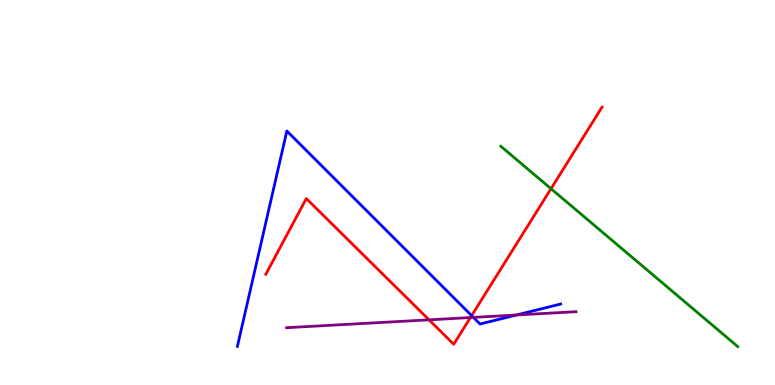[{'lines': ['blue', 'red'], 'intersections': [{'x': 6.09, 'y': 1.8}]}, {'lines': ['green', 'red'], 'intersections': [{'x': 7.11, 'y': 5.1}]}, {'lines': ['purple', 'red'], 'intersections': [{'x': 5.54, 'y': 1.69}, {'x': 6.07, 'y': 1.75}]}, {'lines': ['blue', 'green'], 'intersections': []}, {'lines': ['blue', 'purple'], 'intersections': [{'x': 6.11, 'y': 1.76}, {'x': 6.66, 'y': 1.82}]}, {'lines': ['green', 'purple'], 'intersections': []}]